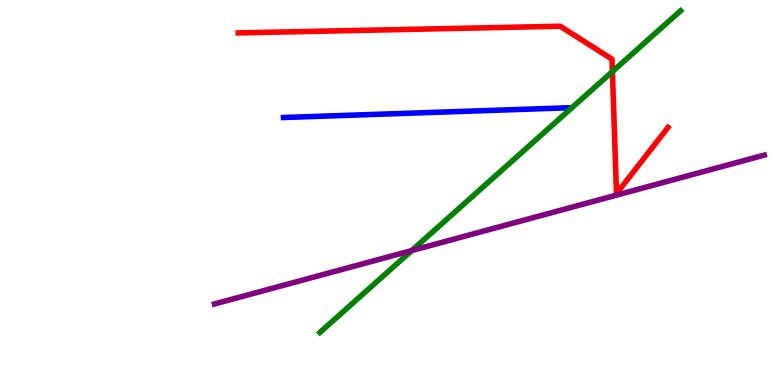[{'lines': ['blue', 'red'], 'intersections': []}, {'lines': ['green', 'red'], 'intersections': [{'x': 7.9, 'y': 8.14}]}, {'lines': ['purple', 'red'], 'intersections': []}, {'lines': ['blue', 'green'], 'intersections': []}, {'lines': ['blue', 'purple'], 'intersections': []}, {'lines': ['green', 'purple'], 'intersections': [{'x': 5.31, 'y': 3.49}]}]